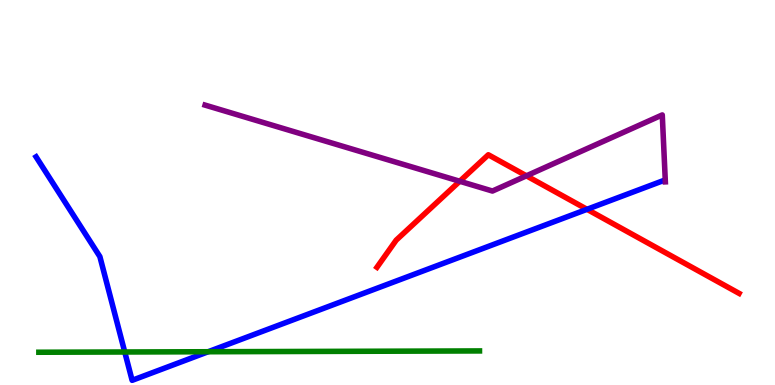[{'lines': ['blue', 'red'], 'intersections': [{'x': 7.57, 'y': 4.56}]}, {'lines': ['green', 'red'], 'intersections': []}, {'lines': ['purple', 'red'], 'intersections': [{'x': 5.93, 'y': 5.29}, {'x': 6.79, 'y': 5.43}]}, {'lines': ['blue', 'green'], 'intersections': [{'x': 1.61, 'y': 0.858}, {'x': 2.69, 'y': 0.864}]}, {'lines': ['blue', 'purple'], 'intersections': []}, {'lines': ['green', 'purple'], 'intersections': []}]